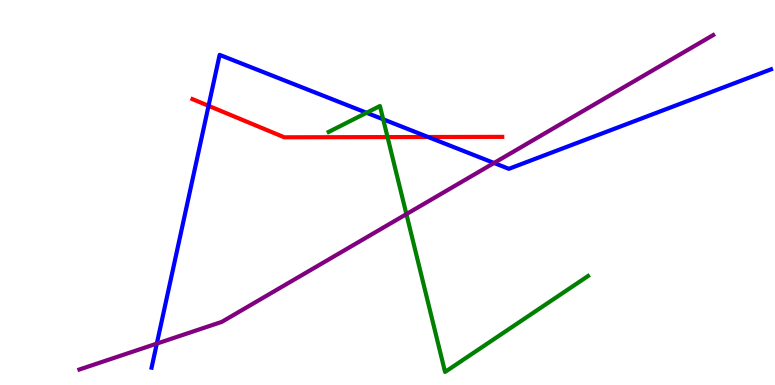[{'lines': ['blue', 'red'], 'intersections': [{'x': 2.69, 'y': 7.25}, {'x': 5.52, 'y': 6.44}]}, {'lines': ['green', 'red'], 'intersections': [{'x': 5.0, 'y': 6.44}]}, {'lines': ['purple', 'red'], 'intersections': []}, {'lines': ['blue', 'green'], 'intersections': [{'x': 4.73, 'y': 7.07}, {'x': 4.94, 'y': 6.9}]}, {'lines': ['blue', 'purple'], 'intersections': [{'x': 2.02, 'y': 1.08}, {'x': 6.37, 'y': 5.77}]}, {'lines': ['green', 'purple'], 'intersections': [{'x': 5.24, 'y': 4.44}]}]